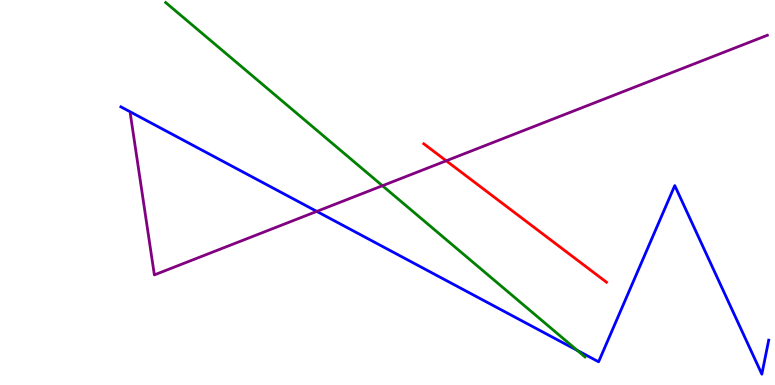[{'lines': ['blue', 'red'], 'intersections': []}, {'lines': ['green', 'red'], 'intersections': []}, {'lines': ['purple', 'red'], 'intersections': [{'x': 5.76, 'y': 5.82}]}, {'lines': ['blue', 'green'], 'intersections': [{'x': 7.45, 'y': 0.897}]}, {'lines': ['blue', 'purple'], 'intersections': [{'x': 4.09, 'y': 4.51}]}, {'lines': ['green', 'purple'], 'intersections': [{'x': 4.93, 'y': 5.18}]}]